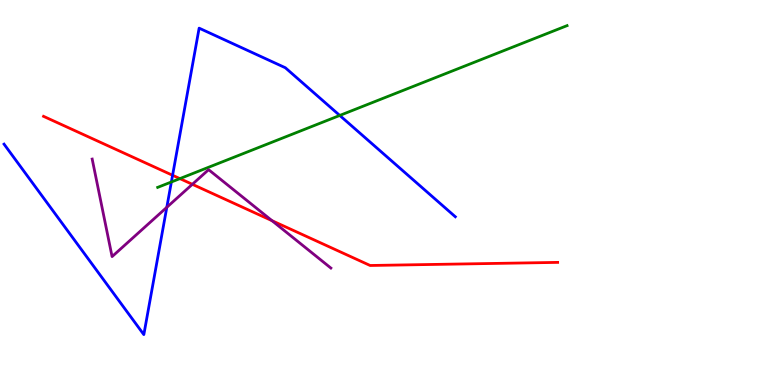[{'lines': ['blue', 'red'], 'intersections': [{'x': 2.23, 'y': 5.45}]}, {'lines': ['green', 'red'], 'intersections': [{'x': 2.32, 'y': 5.36}]}, {'lines': ['purple', 'red'], 'intersections': [{'x': 2.48, 'y': 5.21}, {'x': 3.51, 'y': 4.27}]}, {'lines': ['blue', 'green'], 'intersections': [{'x': 2.21, 'y': 5.27}, {'x': 4.38, 'y': 7.0}]}, {'lines': ['blue', 'purple'], 'intersections': [{'x': 2.15, 'y': 4.62}]}, {'lines': ['green', 'purple'], 'intersections': []}]